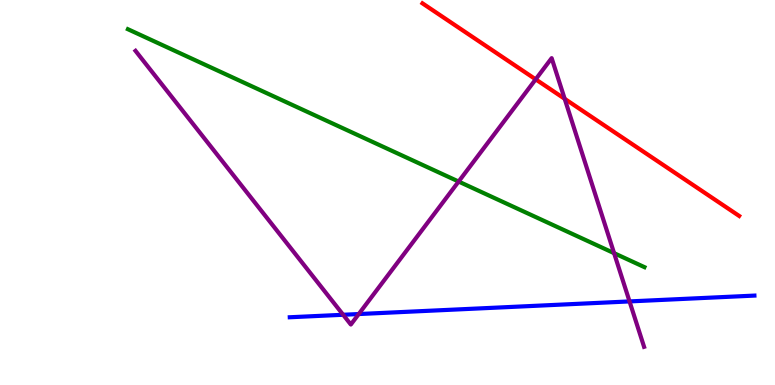[{'lines': ['blue', 'red'], 'intersections': []}, {'lines': ['green', 'red'], 'intersections': []}, {'lines': ['purple', 'red'], 'intersections': [{'x': 6.91, 'y': 7.94}, {'x': 7.29, 'y': 7.43}]}, {'lines': ['blue', 'green'], 'intersections': []}, {'lines': ['blue', 'purple'], 'intersections': [{'x': 4.43, 'y': 1.82}, {'x': 4.63, 'y': 1.84}, {'x': 8.12, 'y': 2.17}]}, {'lines': ['green', 'purple'], 'intersections': [{'x': 5.92, 'y': 5.28}, {'x': 7.92, 'y': 3.42}]}]